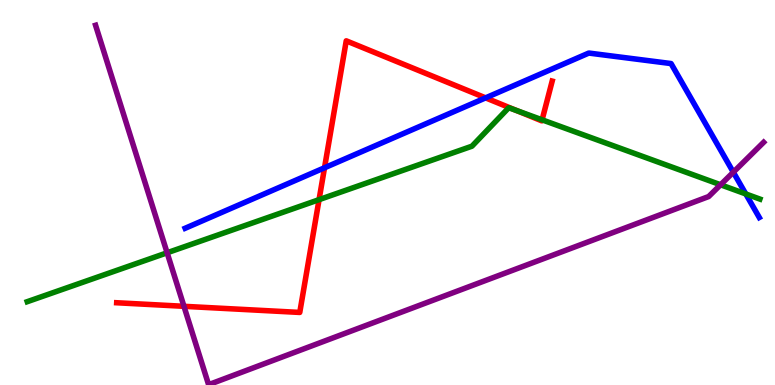[{'lines': ['blue', 'red'], 'intersections': [{'x': 4.19, 'y': 5.64}, {'x': 6.27, 'y': 7.46}]}, {'lines': ['green', 'red'], 'intersections': [{'x': 4.12, 'y': 4.81}, {'x': 6.67, 'y': 7.13}, {'x': 6.99, 'y': 6.89}]}, {'lines': ['purple', 'red'], 'intersections': [{'x': 2.37, 'y': 2.04}]}, {'lines': ['blue', 'green'], 'intersections': [{'x': 9.62, 'y': 4.96}]}, {'lines': ['blue', 'purple'], 'intersections': [{'x': 9.46, 'y': 5.53}]}, {'lines': ['green', 'purple'], 'intersections': [{'x': 2.16, 'y': 3.43}, {'x': 9.3, 'y': 5.2}]}]